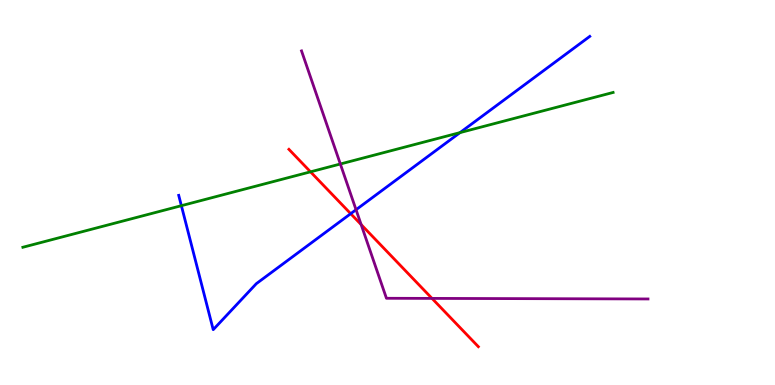[{'lines': ['blue', 'red'], 'intersections': [{'x': 4.53, 'y': 4.45}]}, {'lines': ['green', 'red'], 'intersections': [{'x': 4.01, 'y': 5.54}]}, {'lines': ['purple', 'red'], 'intersections': [{'x': 4.66, 'y': 4.17}, {'x': 5.57, 'y': 2.25}]}, {'lines': ['blue', 'green'], 'intersections': [{'x': 2.34, 'y': 4.66}, {'x': 5.94, 'y': 6.56}]}, {'lines': ['blue', 'purple'], 'intersections': [{'x': 4.59, 'y': 4.55}]}, {'lines': ['green', 'purple'], 'intersections': [{'x': 4.39, 'y': 5.74}]}]